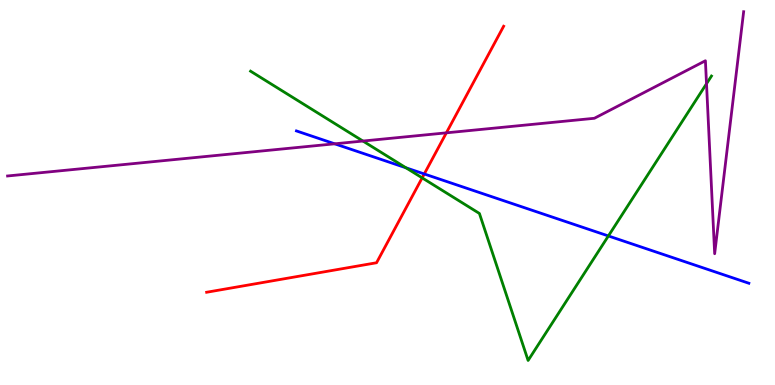[{'lines': ['blue', 'red'], 'intersections': [{'x': 5.47, 'y': 5.48}]}, {'lines': ['green', 'red'], 'intersections': [{'x': 5.45, 'y': 5.38}]}, {'lines': ['purple', 'red'], 'intersections': [{'x': 5.76, 'y': 6.55}]}, {'lines': ['blue', 'green'], 'intersections': [{'x': 5.24, 'y': 5.64}, {'x': 7.85, 'y': 3.87}]}, {'lines': ['blue', 'purple'], 'intersections': [{'x': 4.32, 'y': 6.26}]}, {'lines': ['green', 'purple'], 'intersections': [{'x': 4.68, 'y': 6.34}, {'x': 9.12, 'y': 7.83}]}]